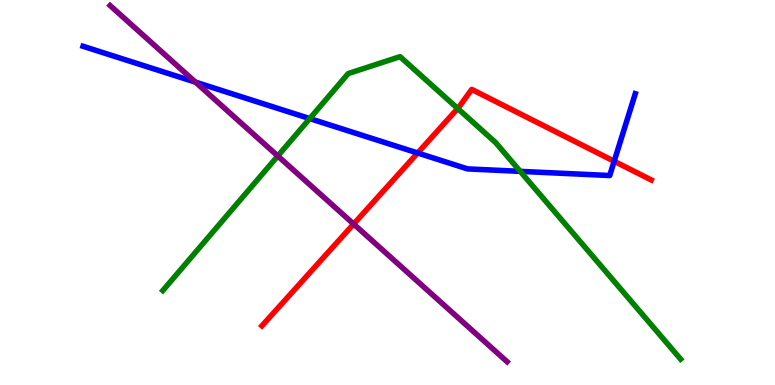[{'lines': ['blue', 'red'], 'intersections': [{'x': 5.39, 'y': 6.03}, {'x': 7.92, 'y': 5.81}]}, {'lines': ['green', 'red'], 'intersections': [{'x': 5.91, 'y': 7.18}]}, {'lines': ['purple', 'red'], 'intersections': [{'x': 4.56, 'y': 4.18}]}, {'lines': ['blue', 'green'], 'intersections': [{'x': 4.0, 'y': 6.92}, {'x': 6.71, 'y': 5.55}]}, {'lines': ['blue', 'purple'], 'intersections': [{'x': 2.52, 'y': 7.87}]}, {'lines': ['green', 'purple'], 'intersections': [{'x': 3.58, 'y': 5.95}]}]